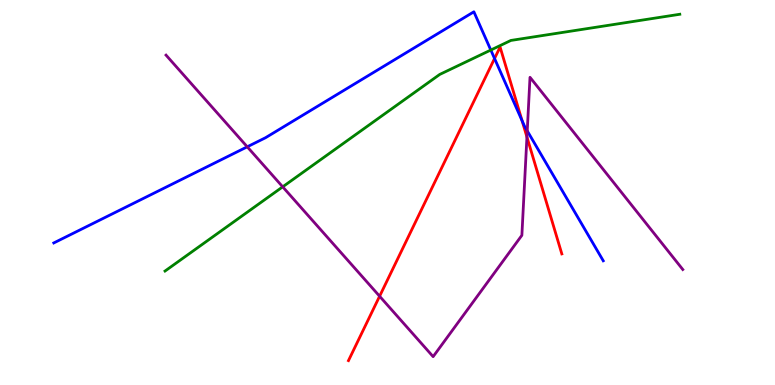[{'lines': ['blue', 'red'], 'intersections': [{'x': 6.38, 'y': 8.48}, {'x': 6.74, 'y': 6.87}]}, {'lines': ['green', 'red'], 'intersections': []}, {'lines': ['purple', 'red'], 'intersections': [{'x': 4.9, 'y': 2.31}, {'x': 6.8, 'y': 6.44}]}, {'lines': ['blue', 'green'], 'intersections': [{'x': 6.33, 'y': 8.7}]}, {'lines': ['blue', 'purple'], 'intersections': [{'x': 3.19, 'y': 6.19}, {'x': 6.8, 'y': 6.6}]}, {'lines': ['green', 'purple'], 'intersections': [{'x': 3.65, 'y': 5.15}]}]